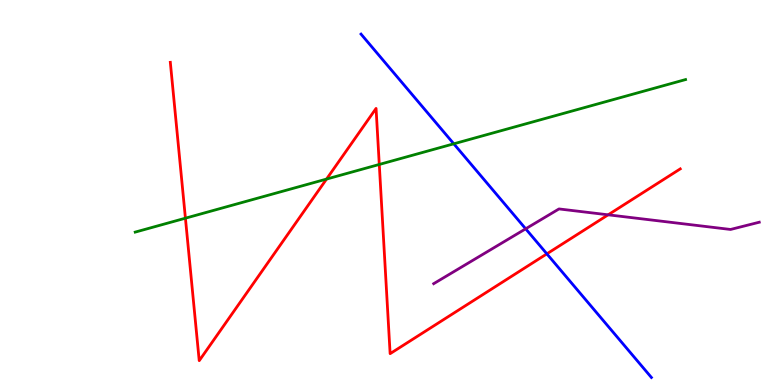[{'lines': ['blue', 'red'], 'intersections': [{'x': 7.06, 'y': 3.41}]}, {'lines': ['green', 'red'], 'intersections': [{'x': 2.39, 'y': 4.33}, {'x': 4.21, 'y': 5.35}, {'x': 4.89, 'y': 5.73}]}, {'lines': ['purple', 'red'], 'intersections': [{'x': 7.85, 'y': 4.42}]}, {'lines': ['blue', 'green'], 'intersections': [{'x': 5.86, 'y': 6.26}]}, {'lines': ['blue', 'purple'], 'intersections': [{'x': 6.78, 'y': 4.06}]}, {'lines': ['green', 'purple'], 'intersections': []}]